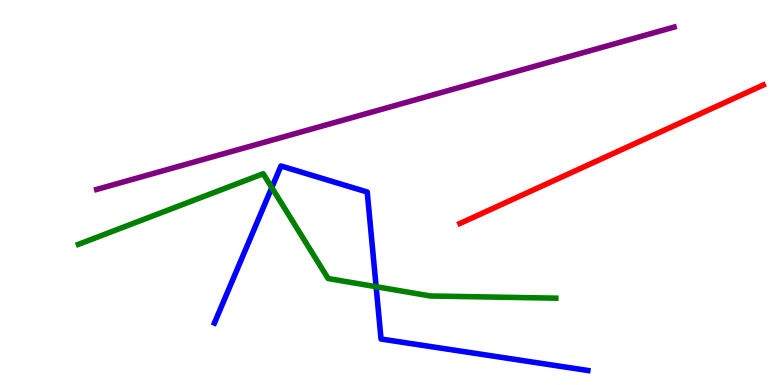[{'lines': ['blue', 'red'], 'intersections': []}, {'lines': ['green', 'red'], 'intersections': []}, {'lines': ['purple', 'red'], 'intersections': []}, {'lines': ['blue', 'green'], 'intersections': [{'x': 3.51, 'y': 5.13}, {'x': 4.85, 'y': 2.55}]}, {'lines': ['blue', 'purple'], 'intersections': []}, {'lines': ['green', 'purple'], 'intersections': []}]